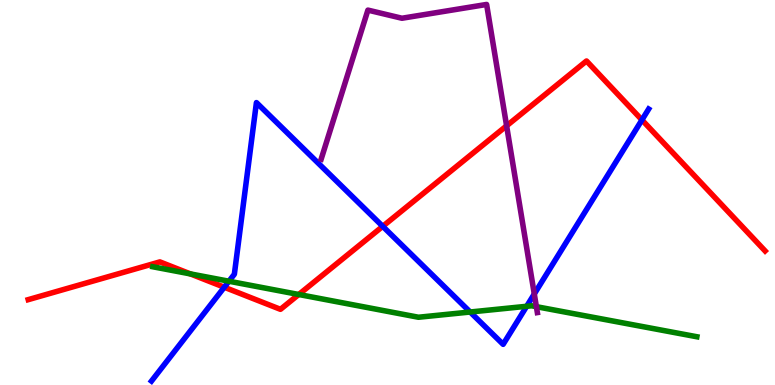[{'lines': ['blue', 'red'], 'intersections': [{'x': 2.89, 'y': 2.54}, {'x': 4.94, 'y': 4.12}, {'x': 8.28, 'y': 6.88}]}, {'lines': ['green', 'red'], 'intersections': [{'x': 2.46, 'y': 2.89}, {'x': 3.85, 'y': 2.35}]}, {'lines': ['purple', 'red'], 'intersections': [{'x': 6.54, 'y': 6.73}]}, {'lines': ['blue', 'green'], 'intersections': [{'x': 2.95, 'y': 2.7}, {'x': 6.07, 'y': 1.9}, {'x': 6.8, 'y': 2.04}]}, {'lines': ['blue', 'purple'], 'intersections': [{'x': 6.89, 'y': 2.36}]}, {'lines': ['green', 'purple'], 'intersections': [{'x': 6.92, 'y': 2.03}]}]